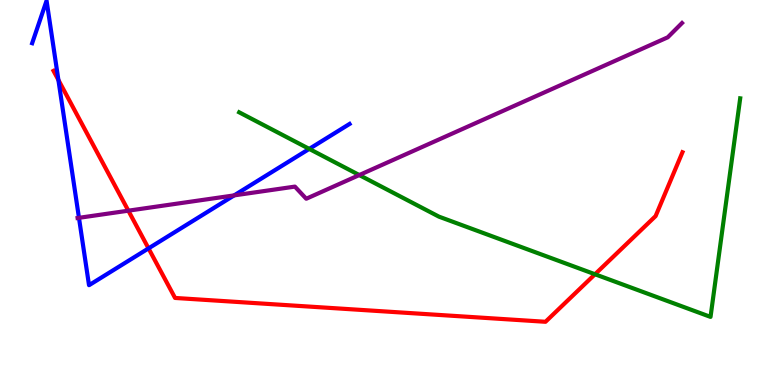[{'lines': ['blue', 'red'], 'intersections': [{'x': 0.754, 'y': 7.92}, {'x': 1.92, 'y': 3.55}]}, {'lines': ['green', 'red'], 'intersections': [{'x': 7.68, 'y': 2.88}]}, {'lines': ['purple', 'red'], 'intersections': [{'x': 1.66, 'y': 4.53}]}, {'lines': ['blue', 'green'], 'intersections': [{'x': 3.99, 'y': 6.13}]}, {'lines': ['blue', 'purple'], 'intersections': [{'x': 1.02, 'y': 4.34}, {'x': 3.02, 'y': 4.92}]}, {'lines': ['green', 'purple'], 'intersections': [{'x': 4.64, 'y': 5.45}]}]